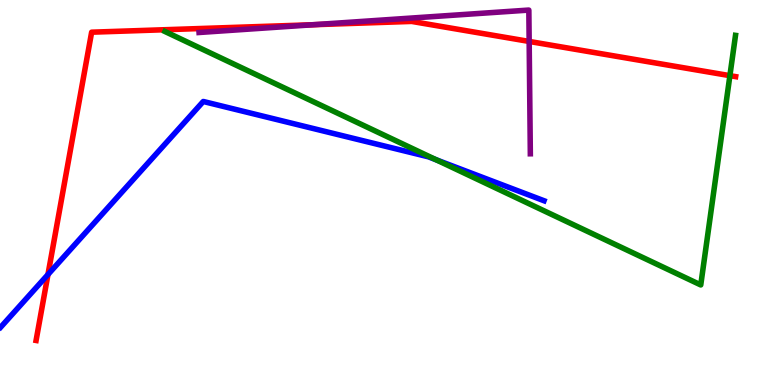[{'lines': ['blue', 'red'], 'intersections': [{'x': 0.619, 'y': 2.87}]}, {'lines': ['green', 'red'], 'intersections': [{'x': 9.42, 'y': 8.03}]}, {'lines': ['purple', 'red'], 'intersections': [{'x': 4.04, 'y': 9.36}, {'x': 6.83, 'y': 8.92}]}, {'lines': ['blue', 'green'], 'intersections': [{'x': 5.63, 'y': 5.85}]}, {'lines': ['blue', 'purple'], 'intersections': []}, {'lines': ['green', 'purple'], 'intersections': []}]